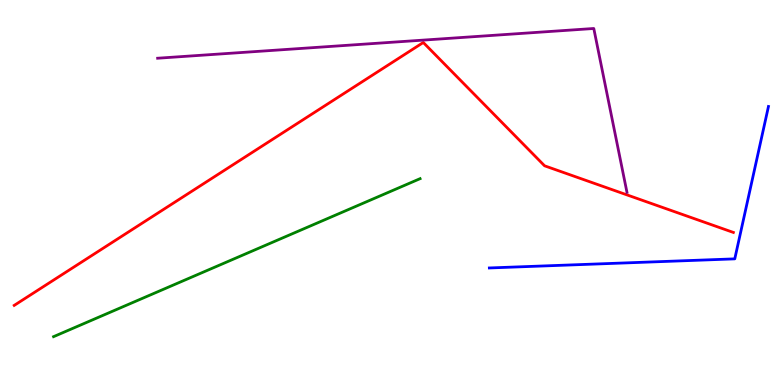[{'lines': ['blue', 'red'], 'intersections': []}, {'lines': ['green', 'red'], 'intersections': []}, {'lines': ['purple', 'red'], 'intersections': []}, {'lines': ['blue', 'green'], 'intersections': []}, {'lines': ['blue', 'purple'], 'intersections': []}, {'lines': ['green', 'purple'], 'intersections': []}]